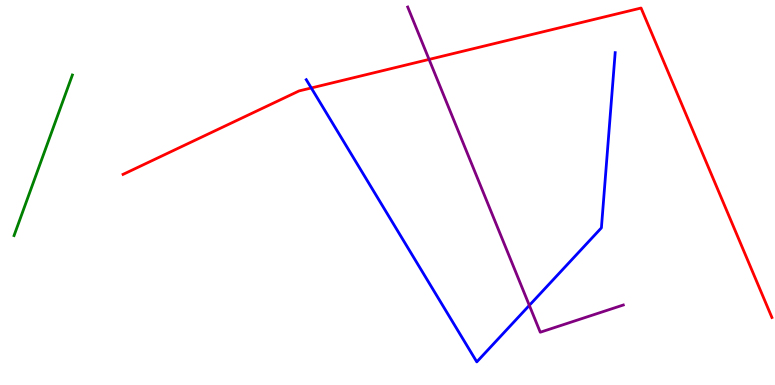[{'lines': ['blue', 'red'], 'intersections': [{'x': 4.02, 'y': 7.72}]}, {'lines': ['green', 'red'], 'intersections': []}, {'lines': ['purple', 'red'], 'intersections': [{'x': 5.54, 'y': 8.46}]}, {'lines': ['blue', 'green'], 'intersections': []}, {'lines': ['blue', 'purple'], 'intersections': [{'x': 6.83, 'y': 2.07}]}, {'lines': ['green', 'purple'], 'intersections': []}]